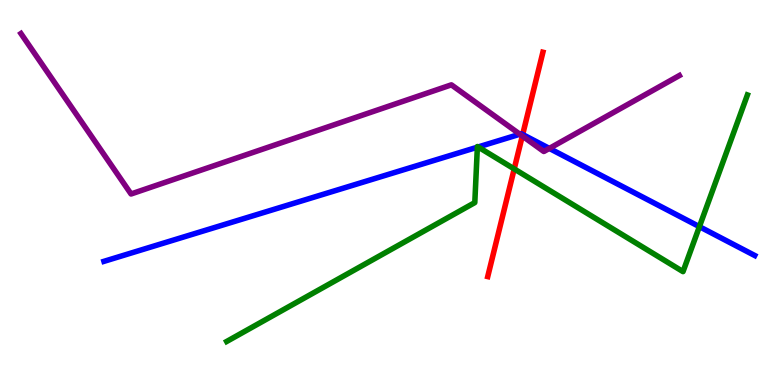[{'lines': ['blue', 'red'], 'intersections': [{'x': 6.74, 'y': 6.51}]}, {'lines': ['green', 'red'], 'intersections': [{'x': 6.63, 'y': 5.61}]}, {'lines': ['purple', 'red'], 'intersections': [{'x': 6.74, 'y': 6.47}]}, {'lines': ['blue', 'green'], 'intersections': [{'x': 6.16, 'y': 6.18}, {'x': 6.17, 'y': 6.18}, {'x': 9.02, 'y': 4.11}]}, {'lines': ['blue', 'purple'], 'intersections': [{'x': 6.71, 'y': 6.51}, {'x': 7.09, 'y': 6.15}]}, {'lines': ['green', 'purple'], 'intersections': []}]